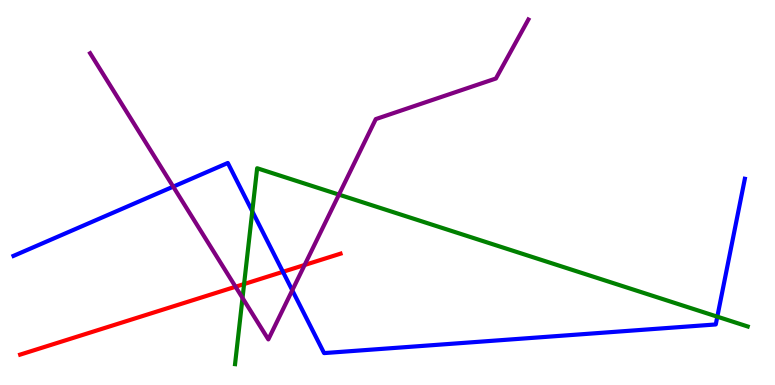[{'lines': ['blue', 'red'], 'intersections': [{'x': 3.65, 'y': 2.94}]}, {'lines': ['green', 'red'], 'intersections': [{'x': 3.15, 'y': 2.62}]}, {'lines': ['purple', 'red'], 'intersections': [{'x': 3.04, 'y': 2.55}, {'x': 3.93, 'y': 3.12}]}, {'lines': ['blue', 'green'], 'intersections': [{'x': 3.26, 'y': 4.51}, {'x': 9.26, 'y': 1.77}]}, {'lines': ['blue', 'purple'], 'intersections': [{'x': 2.24, 'y': 5.15}, {'x': 3.77, 'y': 2.46}]}, {'lines': ['green', 'purple'], 'intersections': [{'x': 3.13, 'y': 2.26}, {'x': 4.37, 'y': 4.94}]}]